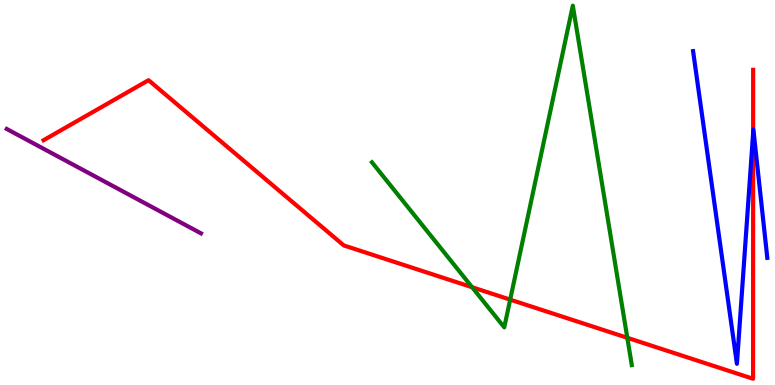[{'lines': ['blue', 'red'], 'intersections': [{'x': 9.72, 'y': 6.55}]}, {'lines': ['green', 'red'], 'intersections': [{'x': 6.09, 'y': 2.54}, {'x': 6.58, 'y': 2.22}, {'x': 8.09, 'y': 1.23}]}, {'lines': ['purple', 'red'], 'intersections': []}, {'lines': ['blue', 'green'], 'intersections': []}, {'lines': ['blue', 'purple'], 'intersections': []}, {'lines': ['green', 'purple'], 'intersections': []}]